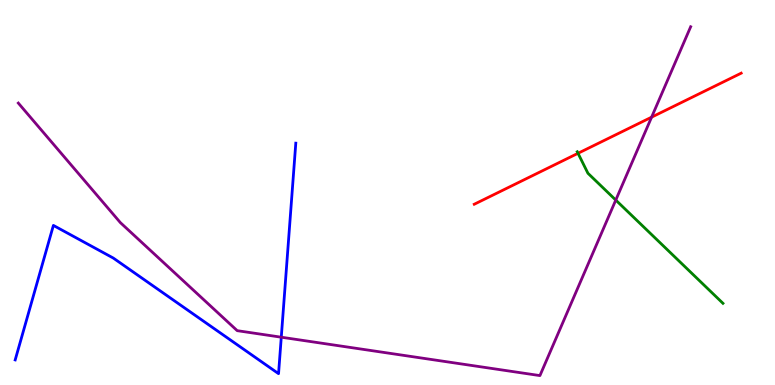[{'lines': ['blue', 'red'], 'intersections': []}, {'lines': ['green', 'red'], 'intersections': [{'x': 7.46, 'y': 6.02}]}, {'lines': ['purple', 'red'], 'intersections': [{'x': 8.41, 'y': 6.96}]}, {'lines': ['blue', 'green'], 'intersections': []}, {'lines': ['blue', 'purple'], 'intersections': [{'x': 3.63, 'y': 1.24}]}, {'lines': ['green', 'purple'], 'intersections': [{'x': 7.95, 'y': 4.8}]}]